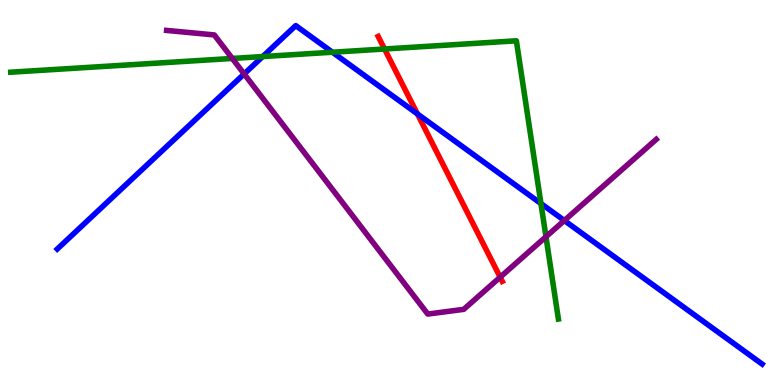[{'lines': ['blue', 'red'], 'intersections': [{'x': 5.39, 'y': 7.04}]}, {'lines': ['green', 'red'], 'intersections': [{'x': 4.96, 'y': 8.73}]}, {'lines': ['purple', 'red'], 'intersections': [{'x': 6.45, 'y': 2.8}]}, {'lines': ['blue', 'green'], 'intersections': [{'x': 3.39, 'y': 8.53}, {'x': 4.29, 'y': 8.64}, {'x': 6.98, 'y': 4.71}]}, {'lines': ['blue', 'purple'], 'intersections': [{'x': 3.15, 'y': 8.08}, {'x': 7.28, 'y': 4.27}]}, {'lines': ['green', 'purple'], 'intersections': [{'x': 3.0, 'y': 8.48}, {'x': 7.04, 'y': 3.85}]}]